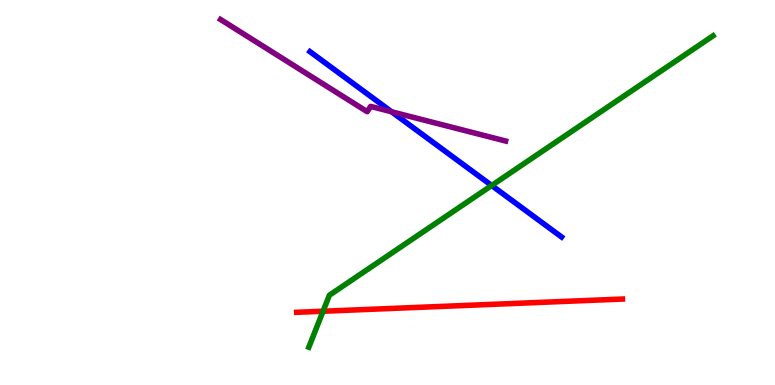[{'lines': ['blue', 'red'], 'intersections': []}, {'lines': ['green', 'red'], 'intersections': [{'x': 4.17, 'y': 1.92}]}, {'lines': ['purple', 'red'], 'intersections': []}, {'lines': ['blue', 'green'], 'intersections': [{'x': 6.34, 'y': 5.18}]}, {'lines': ['blue', 'purple'], 'intersections': [{'x': 5.05, 'y': 7.1}]}, {'lines': ['green', 'purple'], 'intersections': []}]